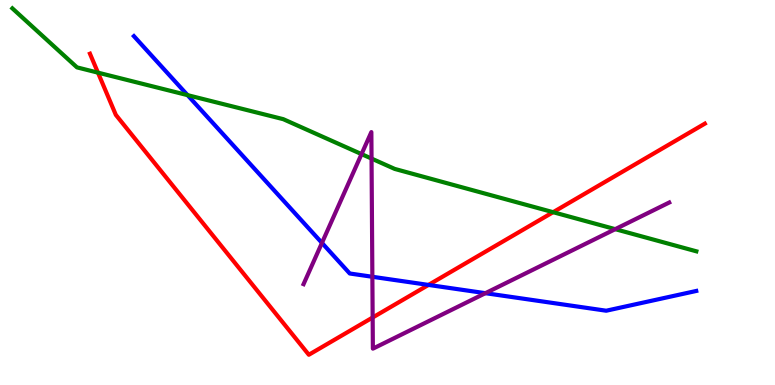[{'lines': ['blue', 'red'], 'intersections': [{'x': 5.53, 'y': 2.6}]}, {'lines': ['green', 'red'], 'intersections': [{'x': 1.26, 'y': 8.11}, {'x': 7.14, 'y': 4.49}]}, {'lines': ['purple', 'red'], 'intersections': [{'x': 4.81, 'y': 1.75}]}, {'lines': ['blue', 'green'], 'intersections': [{'x': 2.42, 'y': 7.53}]}, {'lines': ['blue', 'purple'], 'intersections': [{'x': 4.15, 'y': 3.69}, {'x': 4.8, 'y': 2.81}, {'x': 6.26, 'y': 2.38}]}, {'lines': ['green', 'purple'], 'intersections': [{'x': 4.67, 'y': 6.0}, {'x': 4.79, 'y': 5.88}, {'x': 7.94, 'y': 4.05}]}]